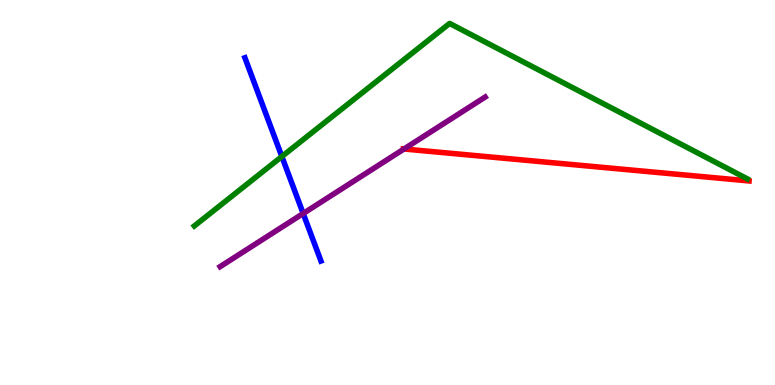[{'lines': ['blue', 'red'], 'intersections': []}, {'lines': ['green', 'red'], 'intersections': []}, {'lines': ['purple', 'red'], 'intersections': [{'x': 5.21, 'y': 6.13}]}, {'lines': ['blue', 'green'], 'intersections': [{'x': 3.64, 'y': 5.93}]}, {'lines': ['blue', 'purple'], 'intersections': [{'x': 3.91, 'y': 4.45}]}, {'lines': ['green', 'purple'], 'intersections': []}]